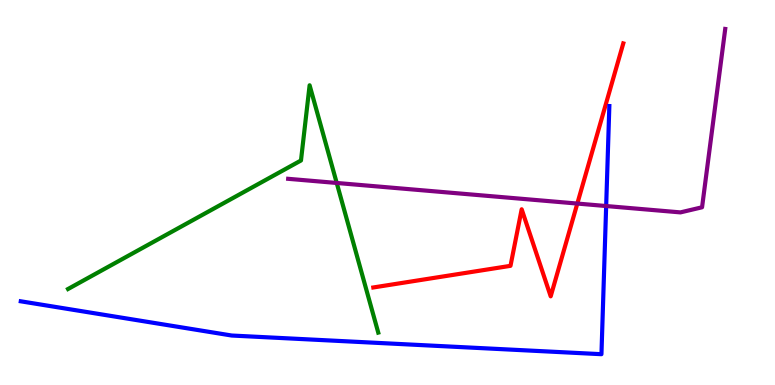[{'lines': ['blue', 'red'], 'intersections': []}, {'lines': ['green', 'red'], 'intersections': []}, {'lines': ['purple', 'red'], 'intersections': [{'x': 7.45, 'y': 4.71}]}, {'lines': ['blue', 'green'], 'intersections': []}, {'lines': ['blue', 'purple'], 'intersections': [{'x': 7.82, 'y': 4.65}]}, {'lines': ['green', 'purple'], 'intersections': [{'x': 4.34, 'y': 5.25}]}]